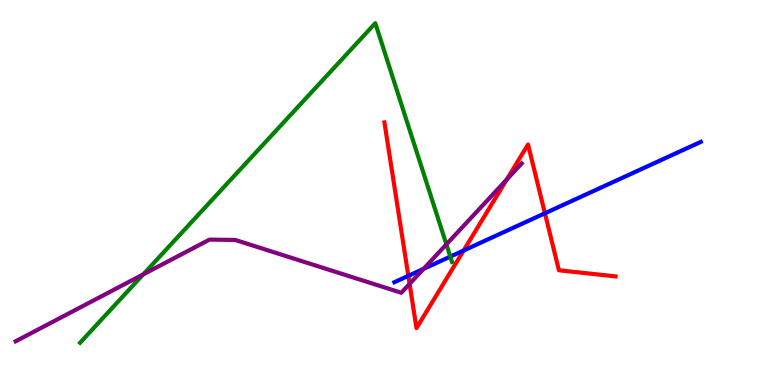[{'lines': ['blue', 'red'], 'intersections': [{'x': 5.27, 'y': 2.84}, {'x': 5.98, 'y': 3.49}, {'x': 7.03, 'y': 4.46}]}, {'lines': ['green', 'red'], 'intersections': []}, {'lines': ['purple', 'red'], 'intersections': [{'x': 5.29, 'y': 2.63}, {'x': 6.54, 'y': 5.34}]}, {'lines': ['blue', 'green'], 'intersections': [{'x': 5.81, 'y': 3.34}]}, {'lines': ['blue', 'purple'], 'intersections': [{'x': 5.47, 'y': 3.02}]}, {'lines': ['green', 'purple'], 'intersections': [{'x': 1.85, 'y': 2.87}, {'x': 5.76, 'y': 3.65}]}]